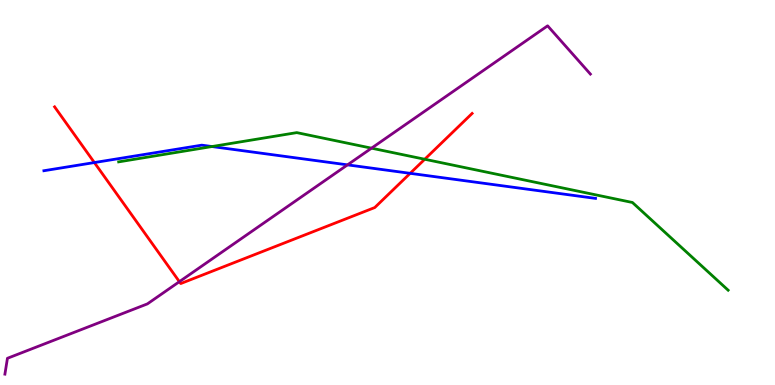[{'lines': ['blue', 'red'], 'intersections': [{'x': 1.22, 'y': 5.78}, {'x': 5.29, 'y': 5.5}]}, {'lines': ['green', 'red'], 'intersections': [{'x': 5.48, 'y': 5.86}]}, {'lines': ['purple', 'red'], 'intersections': [{'x': 2.31, 'y': 2.68}]}, {'lines': ['blue', 'green'], 'intersections': [{'x': 2.74, 'y': 6.19}]}, {'lines': ['blue', 'purple'], 'intersections': [{'x': 4.48, 'y': 5.72}]}, {'lines': ['green', 'purple'], 'intersections': [{'x': 4.79, 'y': 6.15}]}]